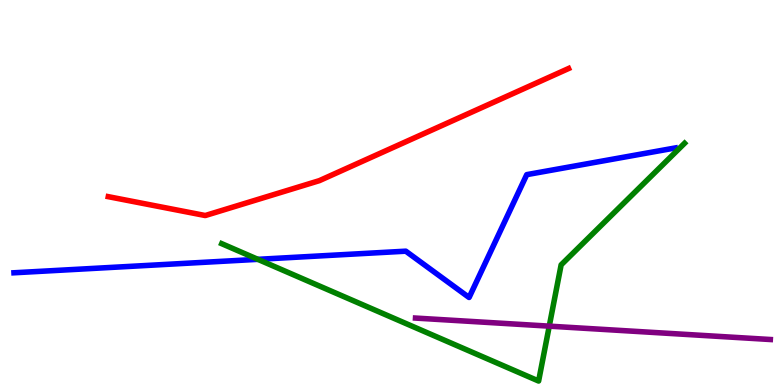[{'lines': ['blue', 'red'], 'intersections': []}, {'lines': ['green', 'red'], 'intersections': []}, {'lines': ['purple', 'red'], 'intersections': []}, {'lines': ['blue', 'green'], 'intersections': [{'x': 3.33, 'y': 3.26}]}, {'lines': ['blue', 'purple'], 'intersections': []}, {'lines': ['green', 'purple'], 'intersections': [{'x': 7.09, 'y': 1.53}]}]